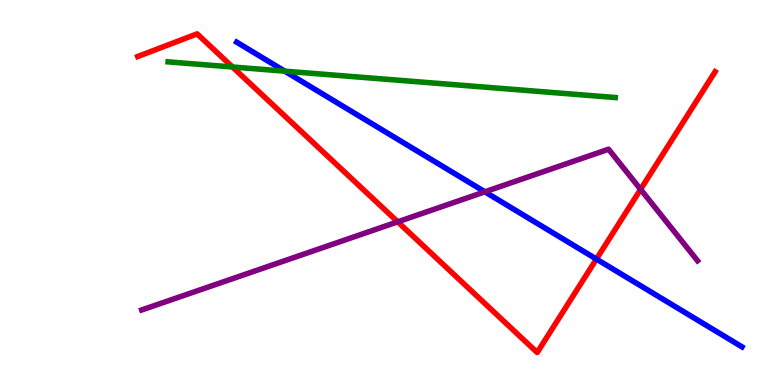[{'lines': ['blue', 'red'], 'intersections': [{'x': 7.7, 'y': 3.27}]}, {'lines': ['green', 'red'], 'intersections': [{'x': 3.0, 'y': 8.26}]}, {'lines': ['purple', 'red'], 'intersections': [{'x': 5.13, 'y': 4.24}, {'x': 8.27, 'y': 5.08}]}, {'lines': ['blue', 'green'], 'intersections': [{'x': 3.67, 'y': 8.15}]}, {'lines': ['blue', 'purple'], 'intersections': [{'x': 6.26, 'y': 5.02}]}, {'lines': ['green', 'purple'], 'intersections': []}]